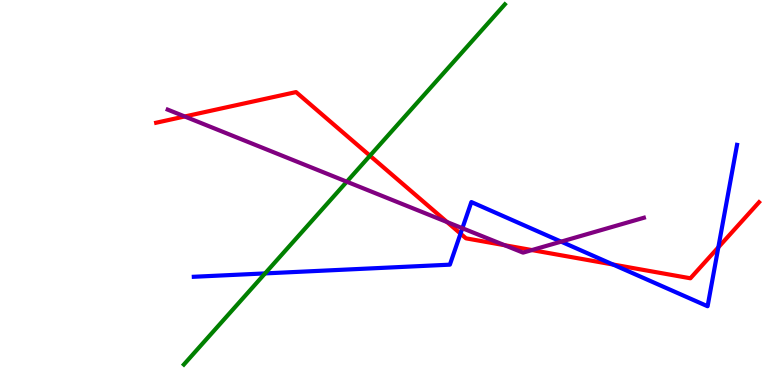[{'lines': ['blue', 'red'], 'intersections': [{'x': 5.94, 'y': 3.93}, {'x': 7.91, 'y': 3.13}, {'x': 9.27, 'y': 3.58}]}, {'lines': ['green', 'red'], 'intersections': [{'x': 4.77, 'y': 5.96}]}, {'lines': ['purple', 'red'], 'intersections': [{'x': 2.38, 'y': 6.97}, {'x': 5.77, 'y': 4.23}, {'x': 6.51, 'y': 3.63}, {'x': 6.86, 'y': 3.5}]}, {'lines': ['blue', 'green'], 'intersections': [{'x': 3.42, 'y': 2.9}]}, {'lines': ['blue', 'purple'], 'intersections': [{'x': 5.97, 'y': 4.07}, {'x': 7.24, 'y': 3.72}]}, {'lines': ['green', 'purple'], 'intersections': [{'x': 4.47, 'y': 5.28}]}]